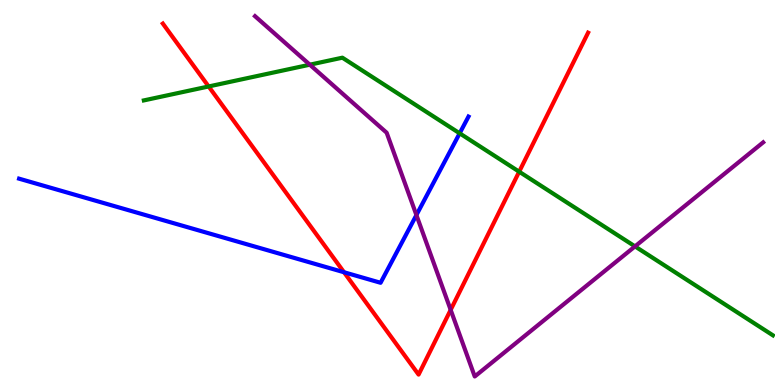[{'lines': ['blue', 'red'], 'intersections': [{'x': 4.44, 'y': 2.93}]}, {'lines': ['green', 'red'], 'intersections': [{'x': 2.69, 'y': 7.75}, {'x': 6.7, 'y': 5.54}]}, {'lines': ['purple', 'red'], 'intersections': [{'x': 5.82, 'y': 1.95}]}, {'lines': ['blue', 'green'], 'intersections': [{'x': 5.93, 'y': 6.54}]}, {'lines': ['blue', 'purple'], 'intersections': [{'x': 5.37, 'y': 4.41}]}, {'lines': ['green', 'purple'], 'intersections': [{'x': 4.0, 'y': 8.32}, {'x': 8.19, 'y': 3.6}]}]